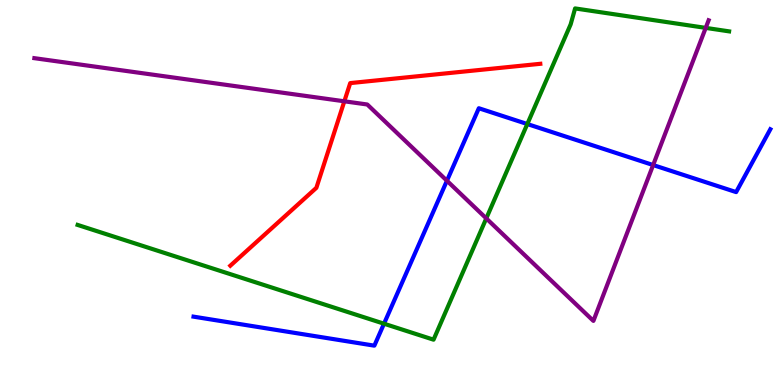[{'lines': ['blue', 'red'], 'intersections': []}, {'lines': ['green', 'red'], 'intersections': []}, {'lines': ['purple', 'red'], 'intersections': [{'x': 4.44, 'y': 7.37}]}, {'lines': ['blue', 'green'], 'intersections': [{'x': 4.96, 'y': 1.59}, {'x': 6.8, 'y': 6.78}]}, {'lines': ['blue', 'purple'], 'intersections': [{'x': 5.77, 'y': 5.31}, {'x': 8.43, 'y': 5.71}]}, {'lines': ['green', 'purple'], 'intersections': [{'x': 6.27, 'y': 4.33}, {'x': 9.11, 'y': 9.28}]}]